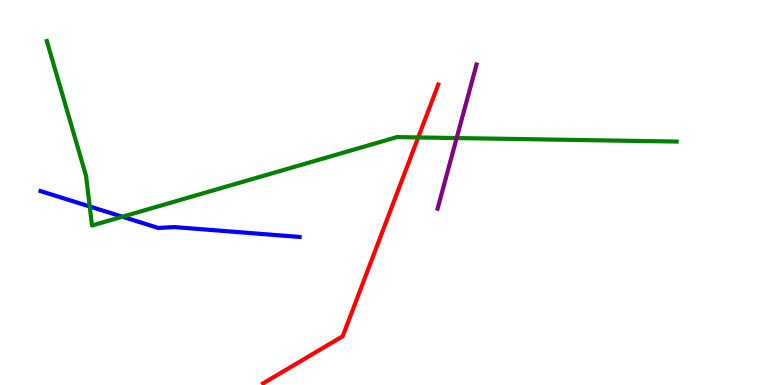[{'lines': ['blue', 'red'], 'intersections': []}, {'lines': ['green', 'red'], 'intersections': [{'x': 5.4, 'y': 6.43}]}, {'lines': ['purple', 'red'], 'intersections': []}, {'lines': ['blue', 'green'], 'intersections': [{'x': 1.16, 'y': 4.64}, {'x': 1.58, 'y': 4.37}]}, {'lines': ['blue', 'purple'], 'intersections': []}, {'lines': ['green', 'purple'], 'intersections': [{'x': 5.89, 'y': 6.41}]}]